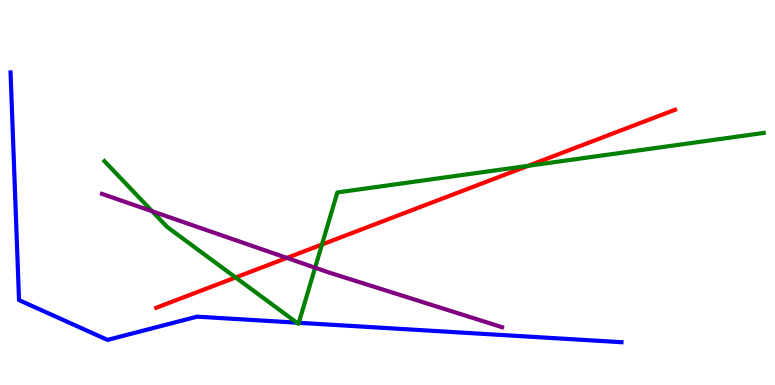[{'lines': ['blue', 'red'], 'intersections': []}, {'lines': ['green', 'red'], 'intersections': [{'x': 3.04, 'y': 2.79}, {'x': 4.15, 'y': 3.65}, {'x': 6.82, 'y': 5.69}]}, {'lines': ['purple', 'red'], 'intersections': [{'x': 3.7, 'y': 3.3}]}, {'lines': ['blue', 'green'], 'intersections': [{'x': 3.83, 'y': 1.62}, {'x': 3.86, 'y': 1.62}]}, {'lines': ['blue', 'purple'], 'intersections': []}, {'lines': ['green', 'purple'], 'intersections': [{'x': 1.96, 'y': 4.51}, {'x': 4.07, 'y': 3.05}]}]